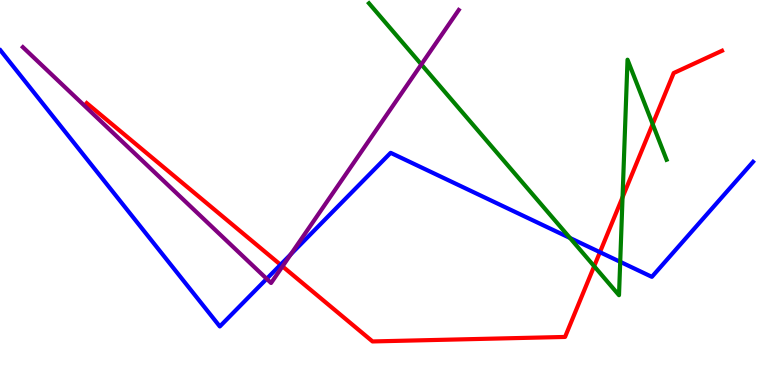[{'lines': ['blue', 'red'], 'intersections': [{'x': 3.62, 'y': 3.12}, {'x': 7.74, 'y': 3.45}]}, {'lines': ['green', 'red'], 'intersections': [{'x': 7.67, 'y': 3.09}, {'x': 8.03, 'y': 4.88}, {'x': 8.42, 'y': 6.78}]}, {'lines': ['purple', 'red'], 'intersections': [{'x': 3.65, 'y': 3.08}]}, {'lines': ['blue', 'green'], 'intersections': [{'x': 7.35, 'y': 3.82}, {'x': 8.0, 'y': 3.2}]}, {'lines': ['blue', 'purple'], 'intersections': [{'x': 3.44, 'y': 2.76}, {'x': 3.75, 'y': 3.39}]}, {'lines': ['green', 'purple'], 'intersections': [{'x': 5.44, 'y': 8.33}]}]